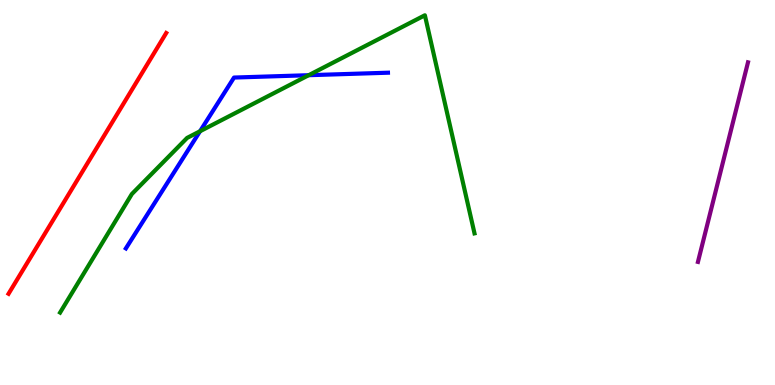[{'lines': ['blue', 'red'], 'intersections': []}, {'lines': ['green', 'red'], 'intersections': []}, {'lines': ['purple', 'red'], 'intersections': []}, {'lines': ['blue', 'green'], 'intersections': [{'x': 2.58, 'y': 6.59}, {'x': 3.98, 'y': 8.05}]}, {'lines': ['blue', 'purple'], 'intersections': []}, {'lines': ['green', 'purple'], 'intersections': []}]